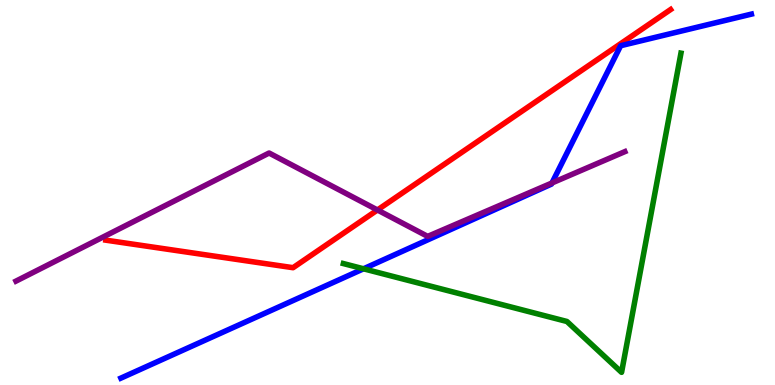[{'lines': ['blue', 'red'], 'intersections': []}, {'lines': ['green', 'red'], 'intersections': []}, {'lines': ['purple', 'red'], 'intersections': [{'x': 4.87, 'y': 4.55}]}, {'lines': ['blue', 'green'], 'intersections': [{'x': 4.69, 'y': 3.02}]}, {'lines': ['blue', 'purple'], 'intersections': [{'x': 7.12, 'y': 5.25}]}, {'lines': ['green', 'purple'], 'intersections': []}]